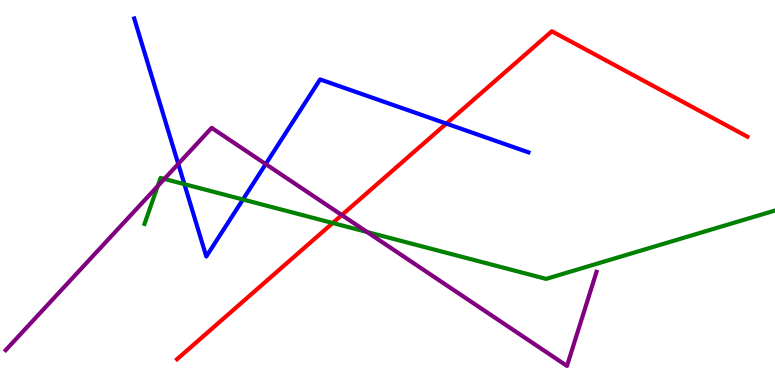[{'lines': ['blue', 'red'], 'intersections': [{'x': 5.76, 'y': 6.79}]}, {'lines': ['green', 'red'], 'intersections': [{'x': 4.29, 'y': 4.21}]}, {'lines': ['purple', 'red'], 'intersections': [{'x': 4.41, 'y': 4.41}]}, {'lines': ['blue', 'green'], 'intersections': [{'x': 2.38, 'y': 5.22}, {'x': 3.13, 'y': 4.82}]}, {'lines': ['blue', 'purple'], 'intersections': [{'x': 2.3, 'y': 5.74}, {'x': 3.43, 'y': 5.74}]}, {'lines': ['green', 'purple'], 'intersections': [{'x': 2.03, 'y': 5.17}, {'x': 2.12, 'y': 5.35}, {'x': 4.74, 'y': 3.97}]}]